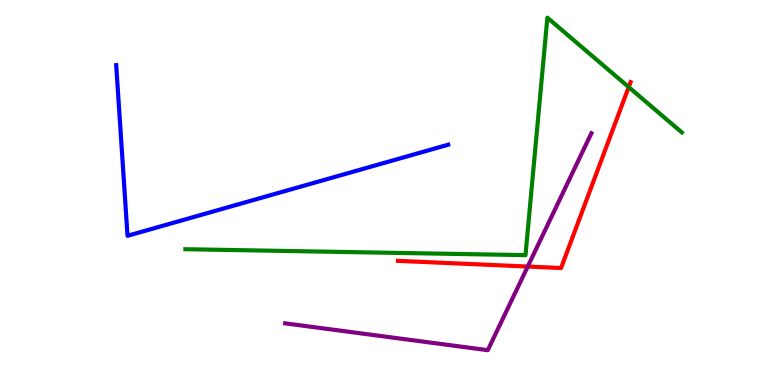[{'lines': ['blue', 'red'], 'intersections': []}, {'lines': ['green', 'red'], 'intersections': [{'x': 8.11, 'y': 7.74}]}, {'lines': ['purple', 'red'], 'intersections': [{'x': 6.81, 'y': 3.08}]}, {'lines': ['blue', 'green'], 'intersections': []}, {'lines': ['blue', 'purple'], 'intersections': []}, {'lines': ['green', 'purple'], 'intersections': []}]